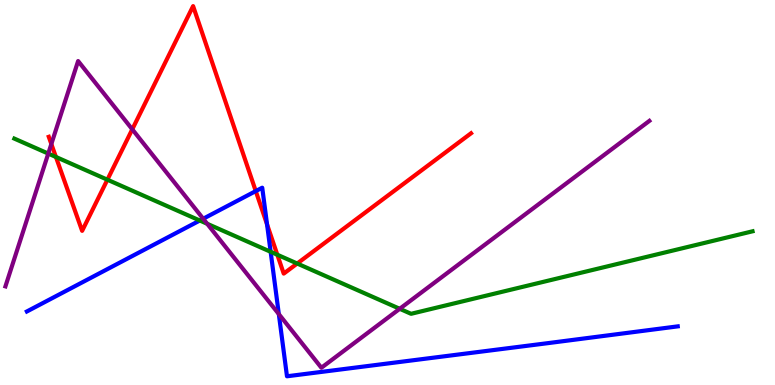[{'lines': ['blue', 'red'], 'intersections': [{'x': 3.3, 'y': 5.04}, {'x': 3.45, 'y': 4.17}]}, {'lines': ['green', 'red'], 'intersections': [{'x': 0.722, 'y': 5.92}, {'x': 1.39, 'y': 5.33}, {'x': 3.58, 'y': 3.38}, {'x': 3.83, 'y': 3.16}]}, {'lines': ['purple', 'red'], 'intersections': [{'x': 0.663, 'y': 6.26}, {'x': 1.71, 'y': 6.64}]}, {'lines': ['blue', 'green'], 'intersections': [{'x': 2.58, 'y': 4.27}, {'x': 3.49, 'y': 3.46}]}, {'lines': ['blue', 'purple'], 'intersections': [{'x': 2.62, 'y': 4.32}, {'x': 3.6, 'y': 1.84}]}, {'lines': ['green', 'purple'], 'intersections': [{'x': 0.623, 'y': 6.01}, {'x': 2.67, 'y': 4.19}, {'x': 5.16, 'y': 1.98}]}]